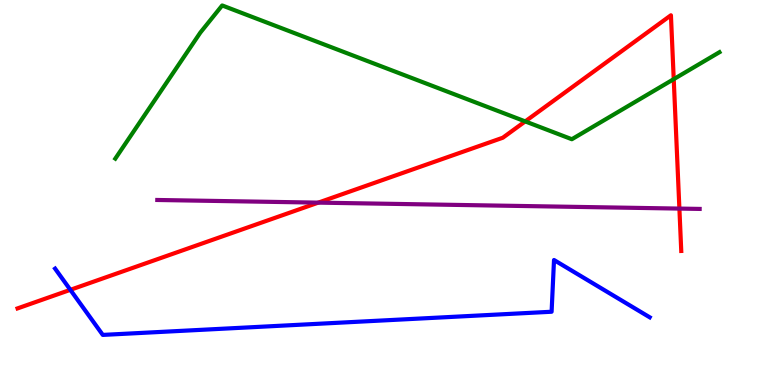[{'lines': ['blue', 'red'], 'intersections': [{'x': 0.908, 'y': 2.47}]}, {'lines': ['green', 'red'], 'intersections': [{'x': 6.78, 'y': 6.85}, {'x': 8.69, 'y': 7.94}]}, {'lines': ['purple', 'red'], 'intersections': [{'x': 4.11, 'y': 4.74}, {'x': 8.77, 'y': 4.58}]}, {'lines': ['blue', 'green'], 'intersections': []}, {'lines': ['blue', 'purple'], 'intersections': []}, {'lines': ['green', 'purple'], 'intersections': []}]